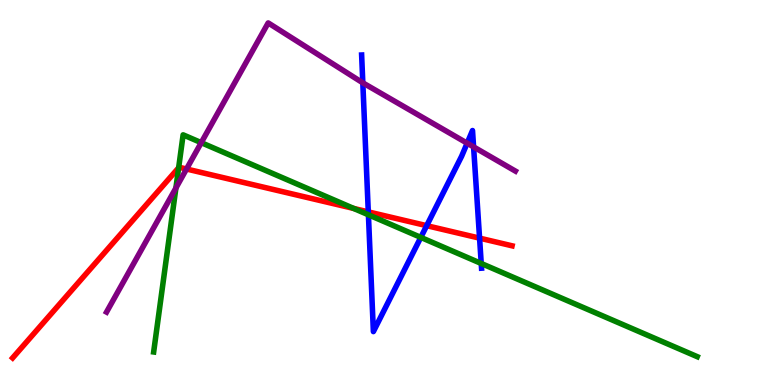[{'lines': ['blue', 'red'], 'intersections': [{'x': 4.75, 'y': 4.5}, {'x': 5.51, 'y': 4.14}, {'x': 6.19, 'y': 3.81}]}, {'lines': ['green', 'red'], 'intersections': [{'x': 2.31, 'y': 5.64}, {'x': 4.56, 'y': 4.59}]}, {'lines': ['purple', 'red'], 'intersections': [{'x': 2.41, 'y': 5.61}]}, {'lines': ['blue', 'green'], 'intersections': [{'x': 4.75, 'y': 4.42}, {'x': 5.43, 'y': 3.83}, {'x': 6.21, 'y': 3.16}]}, {'lines': ['blue', 'purple'], 'intersections': [{'x': 4.68, 'y': 7.85}, {'x': 6.03, 'y': 6.28}, {'x': 6.11, 'y': 6.18}]}, {'lines': ['green', 'purple'], 'intersections': [{'x': 2.27, 'y': 5.12}, {'x': 2.6, 'y': 6.29}]}]